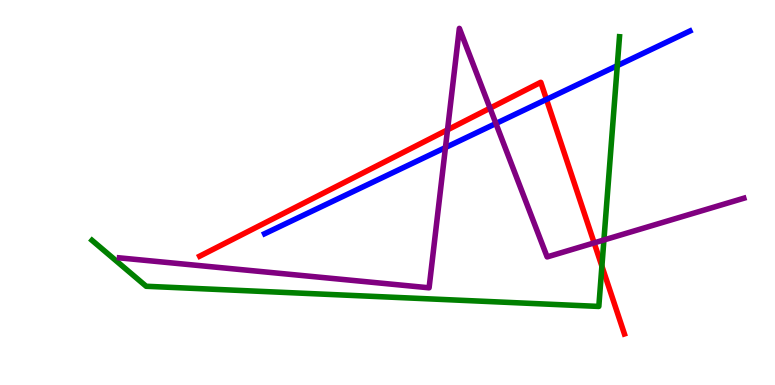[{'lines': ['blue', 'red'], 'intersections': [{'x': 7.05, 'y': 7.42}]}, {'lines': ['green', 'red'], 'intersections': [{'x': 7.77, 'y': 3.09}]}, {'lines': ['purple', 'red'], 'intersections': [{'x': 5.77, 'y': 6.63}, {'x': 6.32, 'y': 7.19}, {'x': 7.67, 'y': 3.69}]}, {'lines': ['blue', 'green'], 'intersections': [{'x': 7.96, 'y': 8.29}]}, {'lines': ['blue', 'purple'], 'intersections': [{'x': 5.75, 'y': 6.17}, {'x': 6.4, 'y': 6.79}]}, {'lines': ['green', 'purple'], 'intersections': [{'x': 7.79, 'y': 3.77}]}]